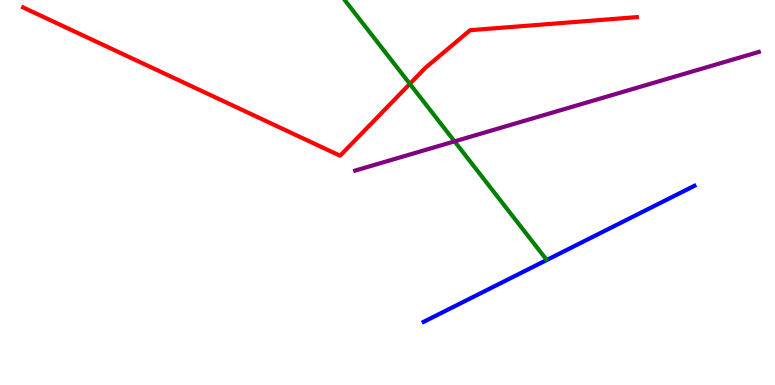[{'lines': ['blue', 'red'], 'intersections': []}, {'lines': ['green', 'red'], 'intersections': [{'x': 5.29, 'y': 7.82}]}, {'lines': ['purple', 'red'], 'intersections': []}, {'lines': ['blue', 'green'], 'intersections': []}, {'lines': ['blue', 'purple'], 'intersections': []}, {'lines': ['green', 'purple'], 'intersections': [{'x': 5.87, 'y': 6.33}]}]